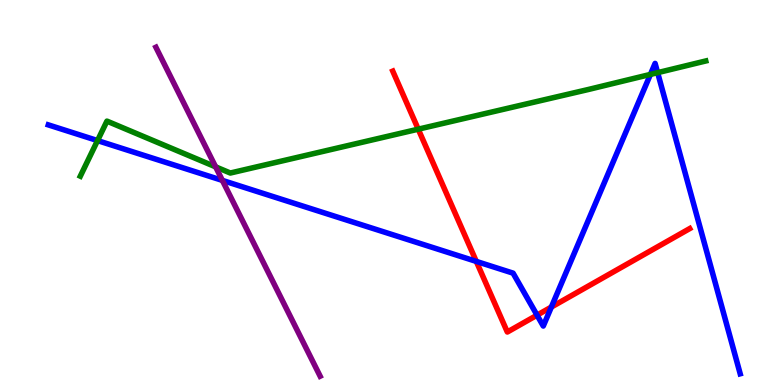[{'lines': ['blue', 'red'], 'intersections': [{'x': 6.15, 'y': 3.21}, {'x': 6.93, 'y': 1.81}, {'x': 7.11, 'y': 2.02}]}, {'lines': ['green', 'red'], 'intersections': [{'x': 5.4, 'y': 6.64}]}, {'lines': ['purple', 'red'], 'intersections': []}, {'lines': ['blue', 'green'], 'intersections': [{'x': 1.26, 'y': 6.35}, {'x': 8.39, 'y': 8.07}, {'x': 8.49, 'y': 8.11}]}, {'lines': ['blue', 'purple'], 'intersections': [{'x': 2.87, 'y': 5.31}]}, {'lines': ['green', 'purple'], 'intersections': [{'x': 2.78, 'y': 5.67}]}]